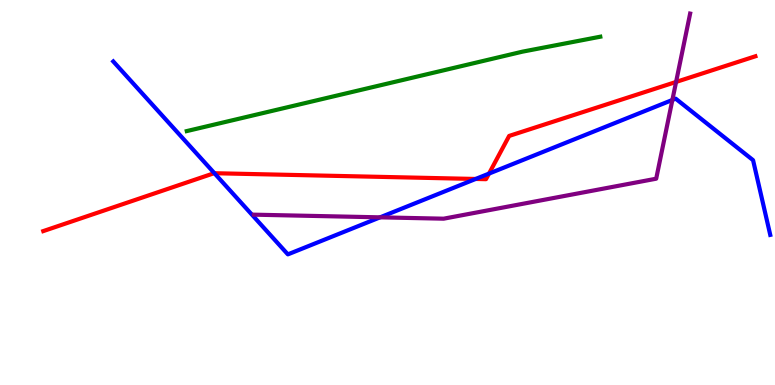[{'lines': ['blue', 'red'], 'intersections': [{'x': 2.77, 'y': 5.5}, {'x': 6.14, 'y': 5.35}, {'x': 6.31, 'y': 5.49}]}, {'lines': ['green', 'red'], 'intersections': []}, {'lines': ['purple', 'red'], 'intersections': [{'x': 8.72, 'y': 7.87}]}, {'lines': ['blue', 'green'], 'intersections': []}, {'lines': ['blue', 'purple'], 'intersections': [{'x': 4.9, 'y': 4.35}, {'x': 8.68, 'y': 7.4}]}, {'lines': ['green', 'purple'], 'intersections': []}]